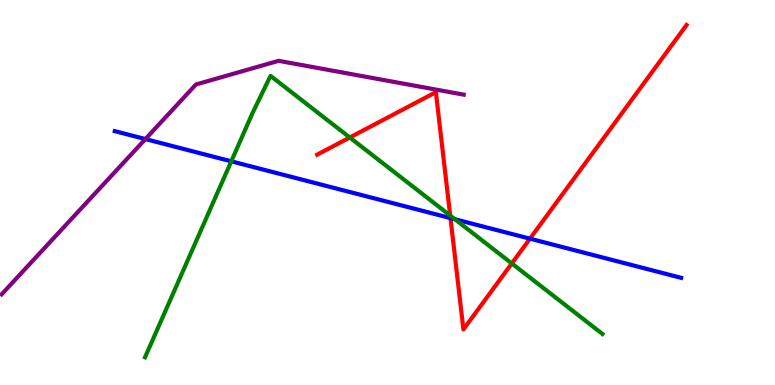[{'lines': ['blue', 'red'], 'intersections': [{'x': 5.81, 'y': 4.34}, {'x': 6.84, 'y': 3.8}]}, {'lines': ['green', 'red'], 'intersections': [{'x': 4.51, 'y': 6.43}, {'x': 5.81, 'y': 4.4}, {'x': 6.6, 'y': 3.16}]}, {'lines': ['purple', 'red'], 'intersections': []}, {'lines': ['blue', 'green'], 'intersections': [{'x': 2.98, 'y': 5.81}, {'x': 5.87, 'y': 4.31}]}, {'lines': ['blue', 'purple'], 'intersections': [{'x': 1.88, 'y': 6.39}]}, {'lines': ['green', 'purple'], 'intersections': []}]